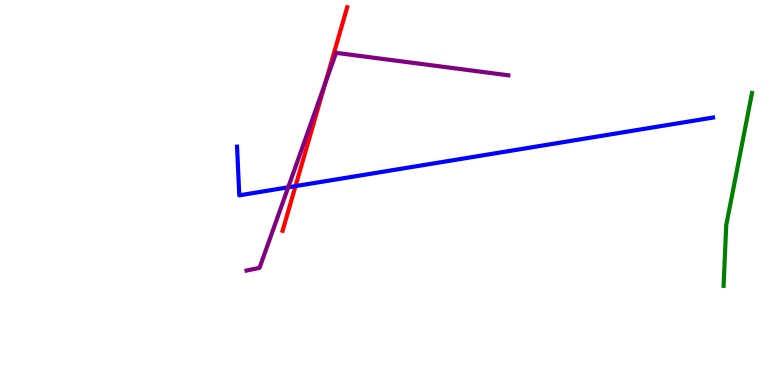[{'lines': ['blue', 'red'], 'intersections': [{'x': 3.81, 'y': 5.17}]}, {'lines': ['green', 'red'], 'intersections': []}, {'lines': ['purple', 'red'], 'intersections': [{'x': 4.2, 'y': 7.84}]}, {'lines': ['blue', 'green'], 'intersections': []}, {'lines': ['blue', 'purple'], 'intersections': [{'x': 3.72, 'y': 5.13}]}, {'lines': ['green', 'purple'], 'intersections': []}]